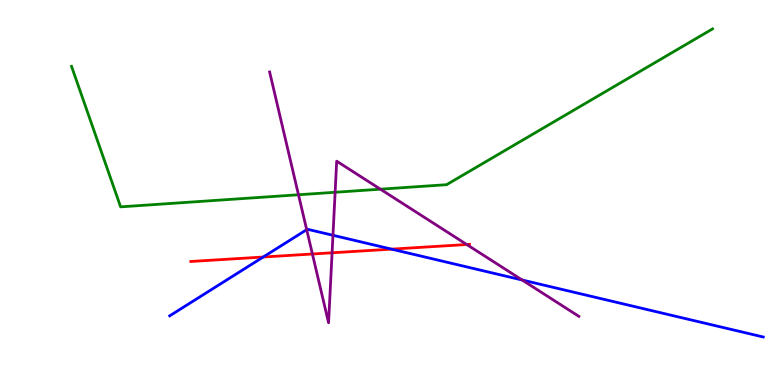[{'lines': ['blue', 'red'], 'intersections': [{'x': 3.4, 'y': 3.32}, {'x': 5.05, 'y': 3.53}]}, {'lines': ['green', 'red'], 'intersections': []}, {'lines': ['purple', 'red'], 'intersections': [{'x': 4.03, 'y': 3.4}, {'x': 4.28, 'y': 3.43}, {'x': 6.02, 'y': 3.65}]}, {'lines': ['blue', 'green'], 'intersections': []}, {'lines': ['blue', 'purple'], 'intersections': [{'x': 3.96, 'y': 4.03}, {'x': 4.3, 'y': 3.89}, {'x': 6.74, 'y': 2.73}]}, {'lines': ['green', 'purple'], 'intersections': [{'x': 3.85, 'y': 4.94}, {'x': 4.32, 'y': 5.01}, {'x': 4.91, 'y': 5.09}]}]